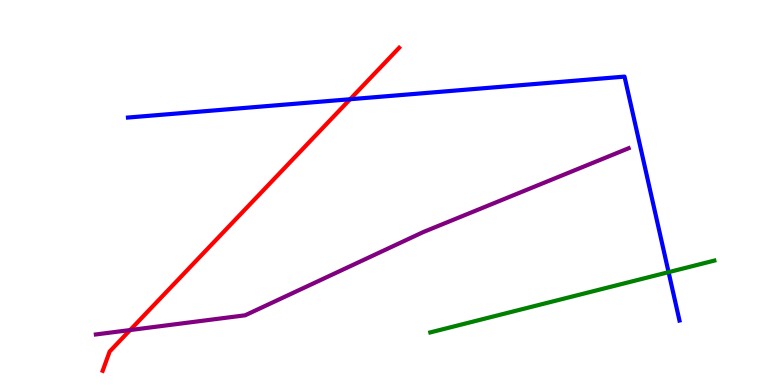[{'lines': ['blue', 'red'], 'intersections': [{'x': 4.52, 'y': 7.42}]}, {'lines': ['green', 'red'], 'intersections': []}, {'lines': ['purple', 'red'], 'intersections': [{'x': 1.68, 'y': 1.43}]}, {'lines': ['blue', 'green'], 'intersections': [{'x': 8.63, 'y': 2.93}]}, {'lines': ['blue', 'purple'], 'intersections': []}, {'lines': ['green', 'purple'], 'intersections': []}]